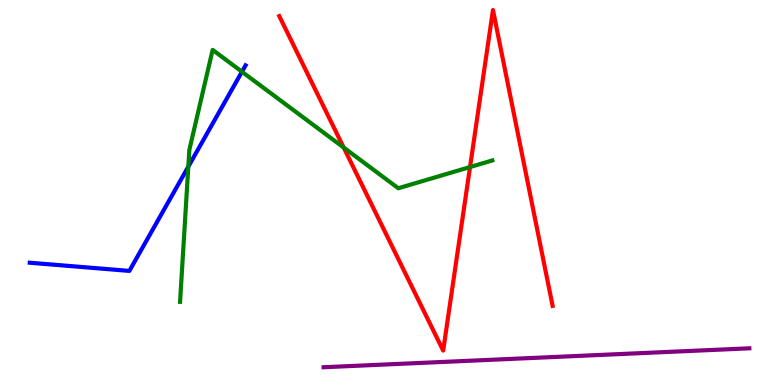[{'lines': ['blue', 'red'], 'intersections': []}, {'lines': ['green', 'red'], 'intersections': [{'x': 4.43, 'y': 6.17}, {'x': 6.06, 'y': 5.66}]}, {'lines': ['purple', 'red'], 'intersections': []}, {'lines': ['blue', 'green'], 'intersections': [{'x': 2.43, 'y': 5.67}, {'x': 3.12, 'y': 8.14}]}, {'lines': ['blue', 'purple'], 'intersections': []}, {'lines': ['green', 'purple'], 'intersections': []}]